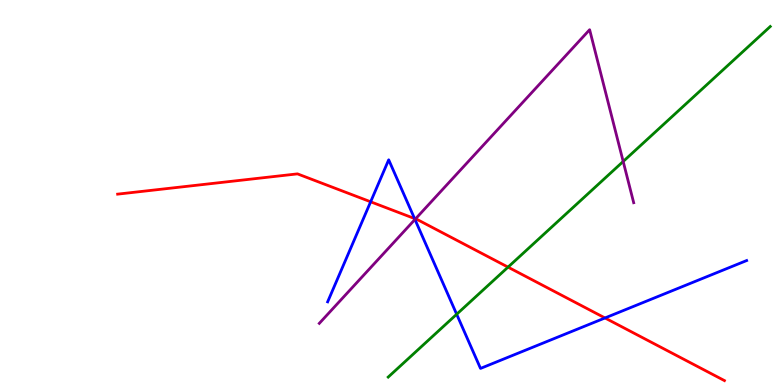[{'lines': ['blue', 'red'], 'intersections': [{'x': 4.78, 'y': 4.76}, {'x': 5.35, 'y': 4.32}, {'x': 7.81, 'y': 1.74}]}, {'lines': ['green', 'red'], 'intersections': [{'x': 6.56, 'y': 3.06}]}, {'lines': ['purple', 'red'], 'intersections': [{'x': 5.36, 'y': 4.31}]}, {'lines': ['blue', 'green'], 'intersections': [{'x': 5.89, 'y': 1.84}]}, {'lines': ['blue', 'purple'], 'intersections': [{'x': 5.35, 'y': 4.3}]}, {'lines': ['green', 'purple'], 'intersections': [{'x': 8.04, 'y': 5.81}]}]